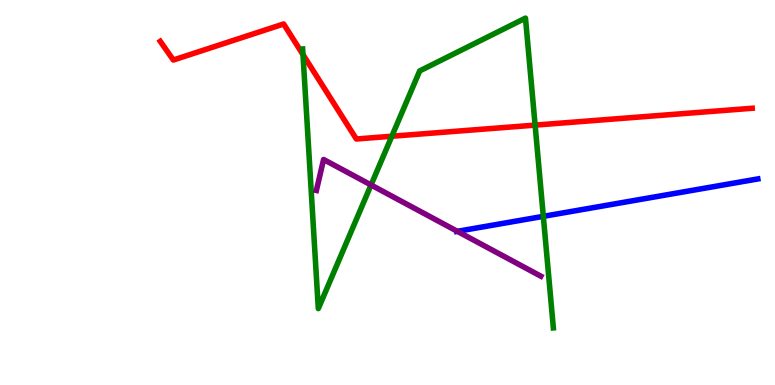[{'lines': ['blue', 'red'], 'intersections': []}, {'lines': ['green', 'red'], 'intersections': [{'x': 3.91, 'y': 8.58}, {'x': 5.06, 'y': 6.46}, {'x': 6.9, 'y': 6.75}]}, {'lines': ['purple', 'red'], 'intersections': []}, {'lines': ['blue', 'green'], 'intersections': [{'x': 7.01, 'y': 4.38}]}, {'lines': ['blue', 'purple'], 'intersections': [{'x': 5.9, 'y': 3.99}]}, {'lines': ['green', 'purple'], 'intersections': [{'x': 4.79, 'y': 5.2}]}]